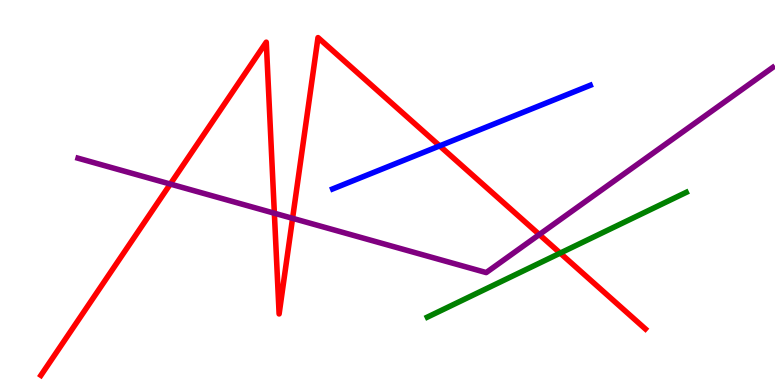[{'lines': ['blue', 'red'], 'intersections': [{'x': 5.67, 'y': 6.21}]}, {'lines': ['green', 'red'], 'intersections': [{'x': 7.23, 'y': 3.43}]}, {'lines': ['purple', 'red'], 'intersections': [{'x': 2.2, 'y': 5.22}, {'x': 3.54, 'y': 4.46}, {'x': 3.78, 'y': 4.33}, {'x': 6.96, 'y': 3.91}]}, {'lines': ['blue', 'green'], 'intersections': []}, {'lines': ['blue', 'purple'], 'intersections': []}, {'lines': ['green', 'purple'], 'intersections': []}]